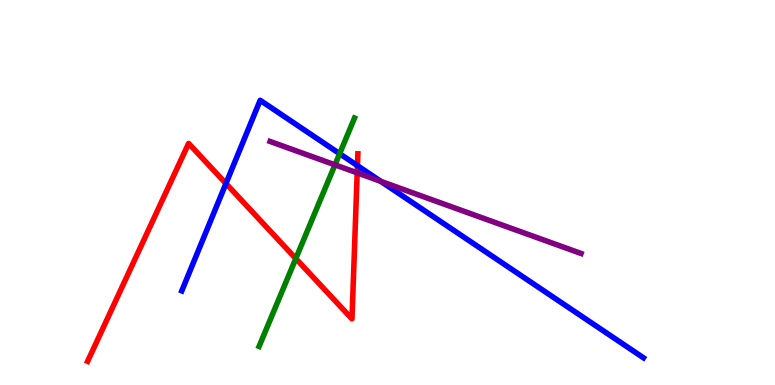[{'lines': ['blue', 'red'], 'intersections': [{'x': 2.92, 'y': 5.23}, {'x': 4.61, 'y': 5.7}]}, {'lines': ['green', 'red'], 'intersections': [{'x': 3.82, 'y': 3.28}]}, {'lines': ['purple', 'red'], 'intersections': [{'x': 4.61, 'y': 5.51}]}, {'lines': ['blue', 'green'], 'intersections': [{'x': 4.38, 'y': 6.01}]}, {'lines': ['blue', 'purple'], 'intersections': [{'x': 4.91, 'y': 5.29}]}, {'lines': ['green', 'purple'], 'intersections': [{'x': 4.32, 'y': 5.72}]}]